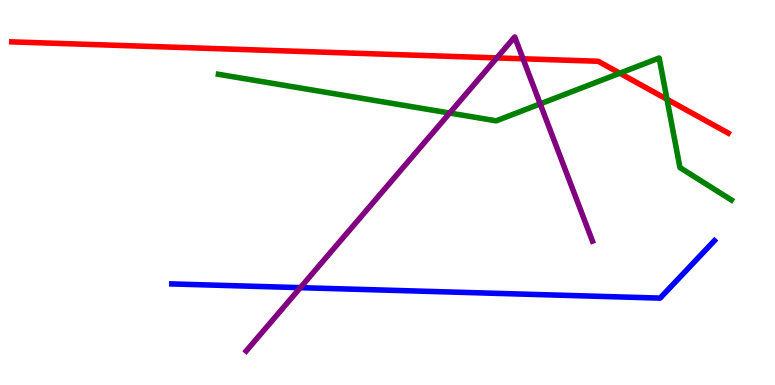[{'lines': ['blue', 'red'], 'intersections': []}, {'lines': ['green', 'red'], 'intersections': [{'x': 8.0, 'y': 8.1}, {'x': 8.61, 'y': 7.42}]}, {'lines': ['purple', 'red'], 'intersections': [{'x': 6.41, 'y': 8.5}, {'x': 6.75, 'y': 8.47}]}, {'lines': ['blue', 'green'], 'intersections': []}, {'lines': ['blue', 'purple'], 'intersections': [{'x': 3.88, 'y': 2.53}]}, {'lines': ['green', 'purple'], 'intersections': [{'x': 5.8, 'y': 7.06}, {'x': 6.97, 'y': 7.3}]}]